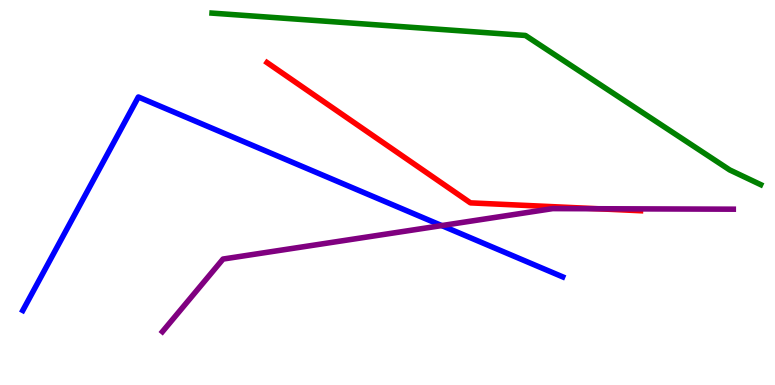[{'lines': ['blue', 'red'], 'intersections': []}, {'lines': ['green', 'red'], 'intersections': []}, {'lines': ['purple', 'red'], 'intersections': [{'x': 7.71, 'y': 4.58}]}, {'lines': ['blue', 'green'], 'intersections': []}, {'lines': ['blue', 'purple'], 'intersections': [{'x': 5.7, 'y': 4.14}]}, {'lines': ['green', 'purple'], 'intersections': []}]